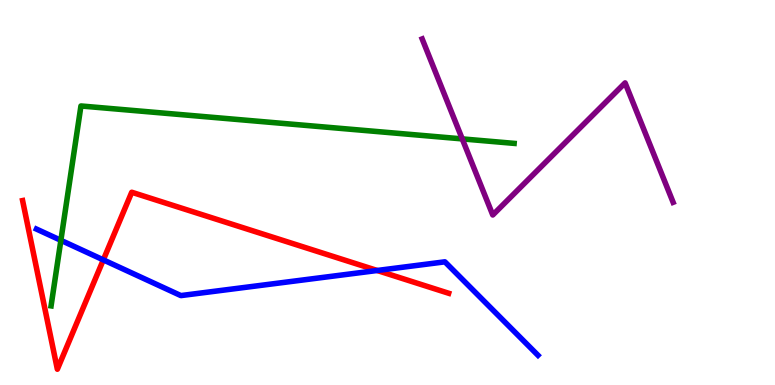[{'lines': ['blue', 'red'], 'intersections': [{'x': 1.33, 'y': 3.25}, {'x': 4.87, 'y': 2.97}]}, {'lines': ['green', 'red'], 'intersections': []}, {'lines': ['purple', 'red'], 'intersections': []}, {'lines': ['blue', 'green'], 'intersections': [{'x': 0.785, 'y': 3.76}]}, {'lines': ['blue', 'purple'], 'intersections': []}, {'lines': ['green', 'purple'], 'intersections': [{'x': 5.96, 'y': 6.39}]}]